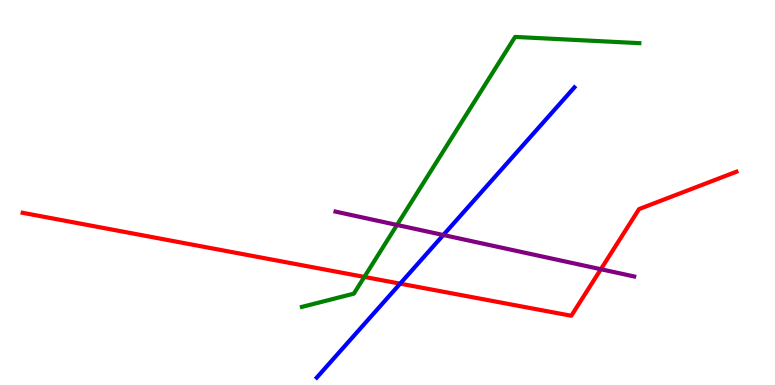[{'lines': ['blue', 'red'], 'intersections': [{'x': 5.16, 'y': 2.63}]}, {'lines': ['green', 'red'], 'intersections': [{'x': 4.7, 'y': 2.81}]}, {'lines': ['purple', 'red'], 'intersections': [{'x': 7.75, 'y': 3.01}]}, {'lines': ['blue', 'green'], 'intersections': []}, {'lines': ['blue', 'purple'], 'intersections': [{'x': 5.72, 'y': 3.9}]}, {'lines': ['green', 'purple'], 'intersections': [{'x': 5.12, 'y': 4.16}]}]